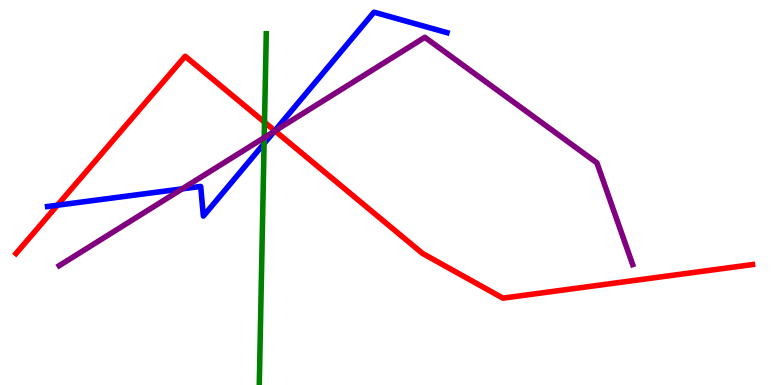[{'lines': ['blue', 'red'], 'intersections': [{'x': 0.741, 'y': 4.67}, {'x': 3.55, 'y': 6.6}]}, {'lines': ['green', 'red'], 'intersections': [{'x': 3.41, 'y': 6.83}]}, {'lines': ['purple', 'red'], 'intersections': [{'x': 3.55, 'y': 6.6}]}, {'lines': ['blue', 'green'], 'intersections': [{'x': 3.41, 'y': 6.27}]}, {'lines': ['blue', 'purple'], 'intersections': [{'x': 2.35, 'y': 5.09}, {'x': 3.54, 'y': 6.59}]}, {'lines': ['green', 'purple'], 'intersections': [{'x': 3.41, 'y': 6.42}]}]